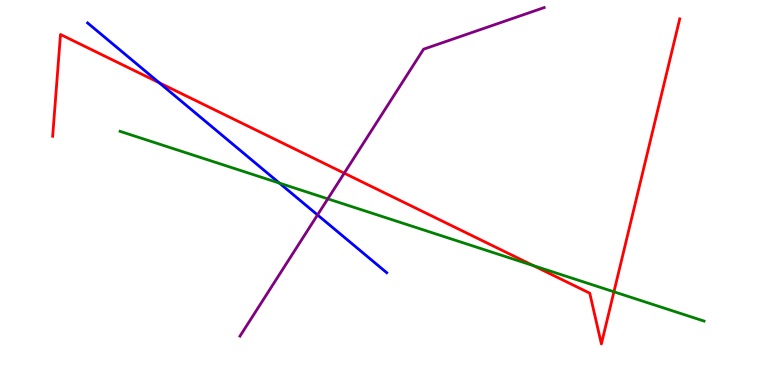[{'lines': ['blue', 'red'], 'intersections': [{'x': 2.05, 'y': 7.85}]}, {'lines': ['green', 'red'], 'intersections': [{'x': 6.88, 'y': 3.1}, {'x': 7.92, 'y': 2.42}]}, {'lines': ['purple', 'red'], 'intersections': [{'x': 4.44, 'y': 5.5}]}, {'lines': ['blue', 'green'], 'intersections': [{'x': 3.61, 'y': 5.24}]}, {'lines': ['blue', 'purple'], 'intersections': [{'x': 4.1, 'y': 4.42}]}, {'lines': ['green', 'purple'], 'intersections': [{'x': 4.23, 'y': 4.84}]}]